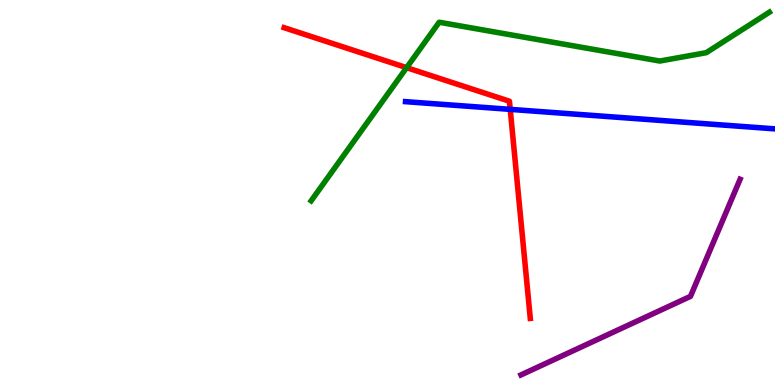[{'lines': ['blue', 'red'], 'intersections': [{'x': 6.58, 'y': 7.16}]}, {'lines': ['green', 'red'], 'intersections': [{'x': 5.25, 'y': 8.24}]}, {'lines': ['purple', 'red'], 'intersections': []}, {'lines': ['blue', 'green'], 'intersections': []}, {'lines': ['blue', 'purple'], 'intersections': []}, {'lines': ['green', 'purple'], 'intersections': []}]